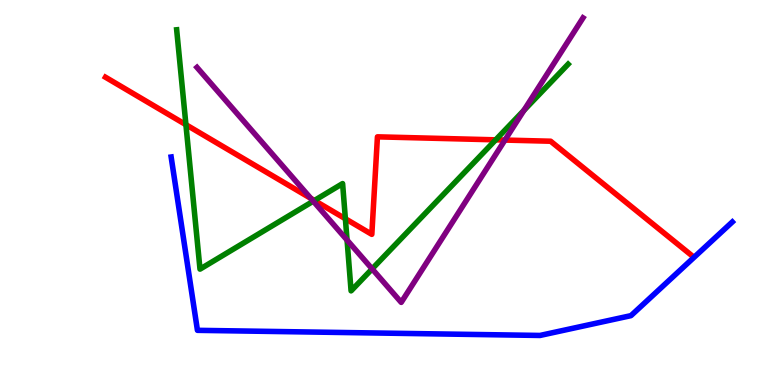[{'lines': ['blue', 'red'], 'intersections': []}, {'lines': ['green', 'red'], 'intersections': [{'x': 2.4, 'y': 6.76}, {'x': 4.06, 'y': 4.79}, {'x': 4.46, 'y': 4.32}, {'x': 6.4, 'y': 6.37}]}, {'lines': ['purple', 'red'], 'intersections': [{'x': 4.01, 'y': 4.85}, {'x': 6.52, 'y': 6.36}]}, {'lines': ['blue', 'green'], 'intersections': []}, {'lines': ['blue', 'purple'], 'intersections': []}, {'lines': ['green', 'purple'], 'intersections': [{'x': 4.04, 'y': 4.77}, {'x': 4.48, 'y': 3.76}, {'x': 4.8, 'y': 3.02}, {'x': 6.76, 'y': 7.13}]}]